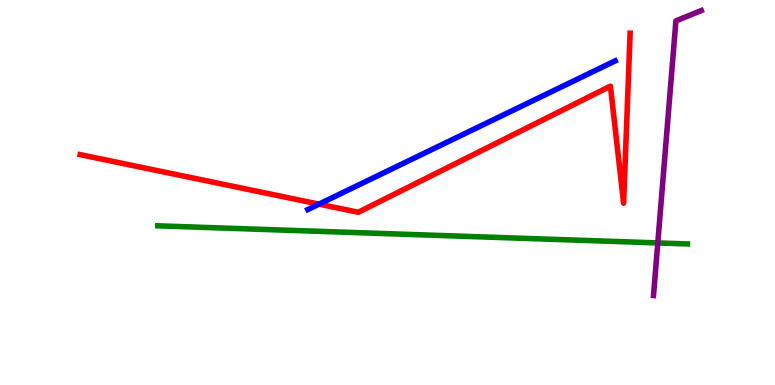[{'lines': ['blue', 'red'], 'intersections': [{'x': 4.12, 'y': 4.7}]}, {'lines': ['green', 'red'], 'intersections': []}, {'lines': ['purple', 'red'], 'intersections': []}, {'lines': ['blue', 'green'], 'intersections': []}, {'lines': ['blue', 'purple'], 'intersections': []}, {'lines': ['green', 'purple'], 'intersections': [{'x': 8.49, 'y': 3.69}]}]